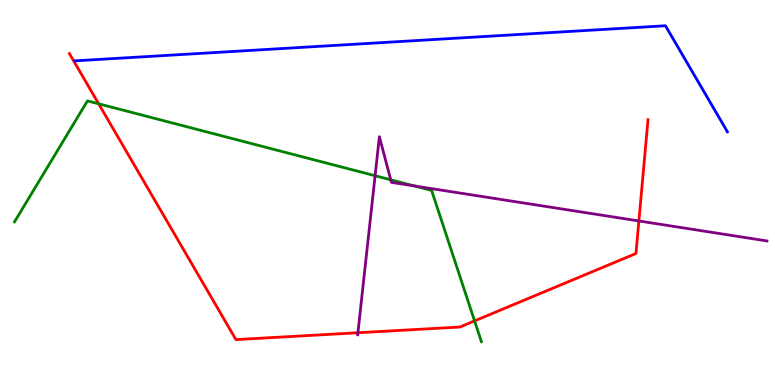[{'lines': ['blue', 'red'], 'intersections': []}, {'lines': ['green', 'red'], 'intersections': [{'x': 1.27, 'y': 7.3}, {'x': 6.12, 'y': 1.66}]}, {'lines': ['purple', 'red'], 'intersections': [{'x': 4.62, 'y': 1.36}, {'x': 8.24, 'y': 4.26}]}, {'lines': ['blue', 'green'], 'intersections': []}, {'lines': ['blue', 'purple'], 'intersections': []}, {'lines': ['green', 'purple'], 'intersections': [{'x': 4.84, 'y': 5.44}, {'x': 5.04, 'y': 5.33}, {'x': 5.35, 'y': 5.17}]}]